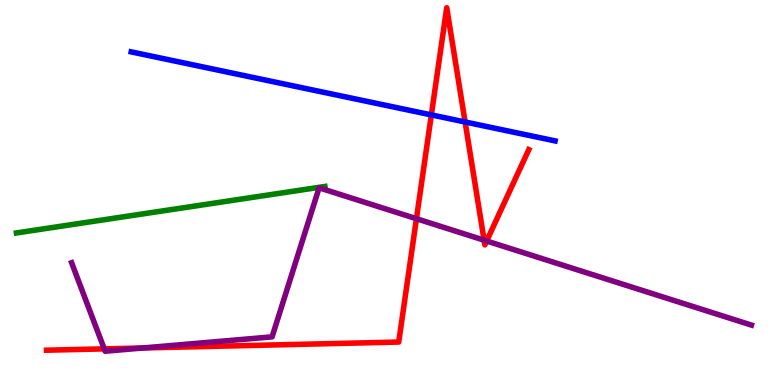[{'lines': ['blue', 'red'], 'intersections': [{'x': 5.57, 'y': 7.02}, {'x': 6.0, 'y': 6.83}]}, {'lines': ['green', 'red'], 'intersections': []}, {'lines': ['purple', 'red'], 'intersections': [{'x': 1.35, 'y': 0.939}, {'x': 1.84, 'y': 0.962}, {'x': 5.37, 'y': 4.32}, {'x': 6.25, 'y': 3.76}, {'x': 6.28, 'y': 3.74}]}, {'lines': ['blue', 'green'], 'intersections': []}, {'lines': ['blue', 'purple'], 'intersections': []}, {'lines': ['green', 'purple'], 'intersections': []}]